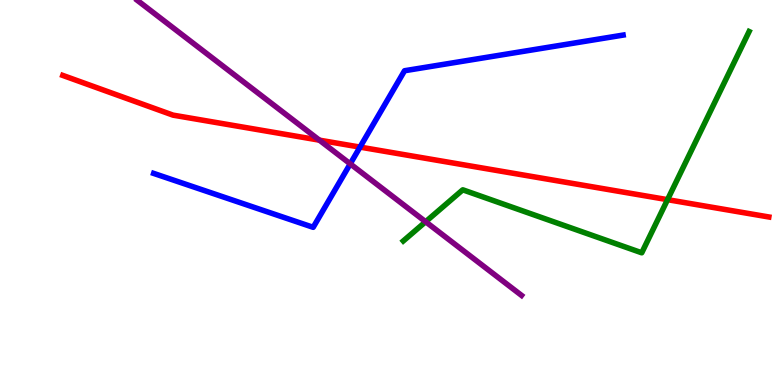[{'lines': ['blue', 'red'], 'intersections': [{'x': 4.65, 'y': 6.18}]}, {'lines': ['green', 'red'], 'intersections': [{'x': 8.61, 'y': 4.81}]}, {'lines': ['purple', 'red'], 'intersections': [{'x': 4.12, 'y': 6.36}]}, {'lines': ['blue', 'green'], 'intersections': []}, {'lines': ['blue', 'purple'], 'intersections': [{'x': 4.52, 'y': 5.74}]}, {'lines': ['green', 'purple'], 'intersections': [{'x': 5.49, 'y': 4.24}]}]